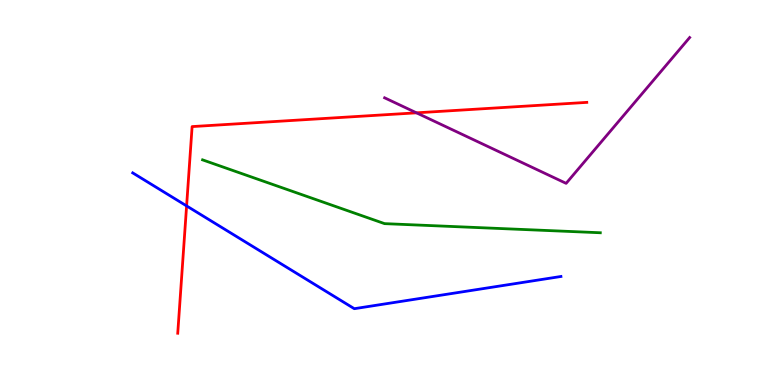[{'lines': ['blue', 'red'], 'intersections': [{'x': 2.41, 'y': 4.65}]}, {'lines': ['green', 'red'], 'intersections': []}, {'lines': ['purple', 'red'], 'intersections': [{'x': 5.37, 'y': 7.07}]}, {'lines': ['blue', 'green'], 'intersections': []}, {'lines': ['blue', 'purple'], 'intersections': []}, {'lines': ['green', 'purple'], 'intersections': []}]